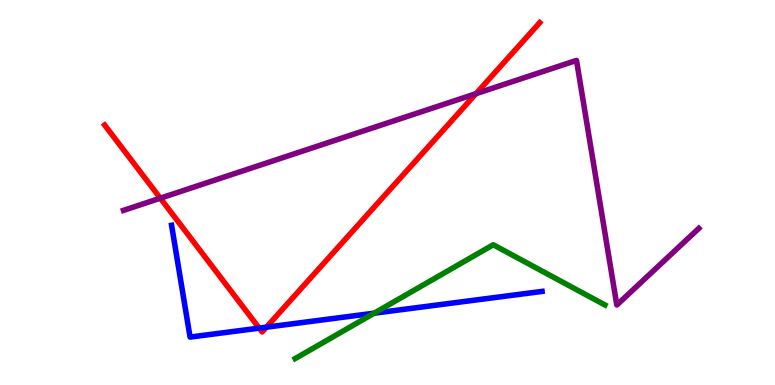[{'lines': ['blue', 'red'], 'intersections': [{'x': 3.34, 'y': 1.48}, {'x': 3.44, 'y': 1.5}]}, {'lines': ['green', 'red'], 'intersections': []}, {'lines': ['purple', 'red'], 'intersections': [{'x': 2.07, 'y': 4.85}, {'x': 6.14, 'y': 7.57}]}, {'lines': ['blue', 'green'], 'intersections': [{'x': 4.83, 'y': 1.87}]}, {'lines': ['blue', 'purple'], 'intersections': []}, {'lines': ['green', 'purple'], 'intersections': []}]